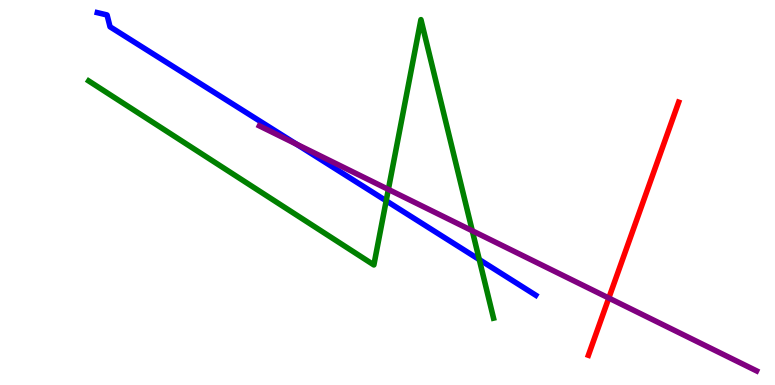[{'lines': ['blue', 'red'], 'intersections': []}, {'lines': ['green', 'red'], 'intersections': []}, {'lines': ['purple', 'red'], 'intersections': [{'x': 7.86, 'y': 2.26}]}, {'lines': ['blue', 'green'], 'intersections': [{'x': 4.98, 'y': 4.78}, {'x': 6.18, 'y': 3.26}]}, {'lines': ['blue', 'purple'], 'intersections': [{'x': 3.82, 'y': 6.26}]}, {'lines': ['green', 'purple'], 'intersections': [{'x': 5.01, 'y': 5.08}, {'x': 6.09, 'y': 4.01}]}]